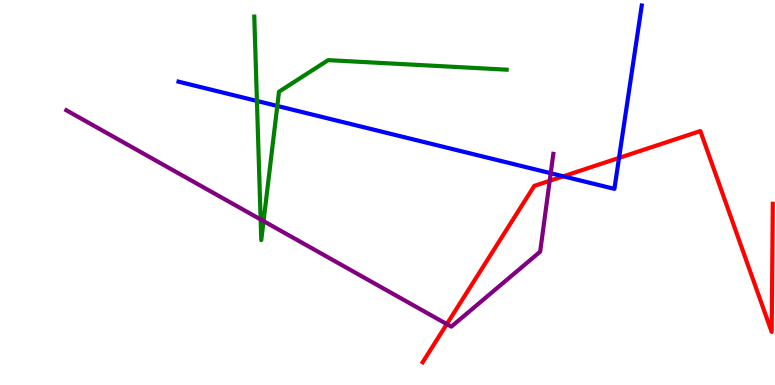[{'lines': ['blue', 'red'], 'intersections': [{'x': 7.27, 'y': 5.42}, {'x': 7.99, 'y': 5.9}]}, {'lines': ['green', 'red'], 'intersections': []}, {'lines': ['purple', 'red'], 'intersections': [{'x': 5.77, 'y': 1.58}, {'x': 7.09, 'y': 5.3}]}, {'lines': ['blue', 'green'], 'intersections': [{'x': 3.32, 'y': 7.38}, {'x': 3.58, 'y': 7.25}]}, {'lines': ['blue', 'purple'], 'intersections': [{'x': 7.11, 'y': 5.5}]}, {'lines': ['green', 'purple'], 'intersections': [{'x': 3.36, 'y': 4.3}, {'x': 3.4, 'y': 4.26}]}]